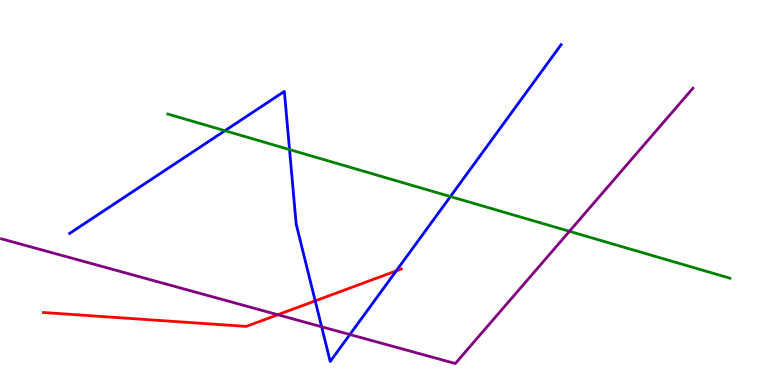[{'lines': ['blue', 'red'], 'intersections': [{'x': 4.07, 'y': 2.18}, {'x': 5.11, 'y': 2.96}]}, {'lines': ['green', 'red'], 'intersections': []}, {'lines': ['purple', 'red'], 'intersections': [{'x': 3.58, 'y': 1.82}]}, {'lines': ['blue', 'green'], 'intersections': [{'x': 2.9, 'y': 6.61}, {'x': 3.74, 'y': 6.12}, {'x': 5.81, 'y': 4.89}]}, {'lines': ['blue', 'purple'], 'intersections': [{'x': 4.15, 'y': 1.51}, {'x': 4.51, 'y': 1.31}]}, {'lines': ['green', 'purple'], 'intersections': [{'x': 7.35, 'y': 3.99}]}]